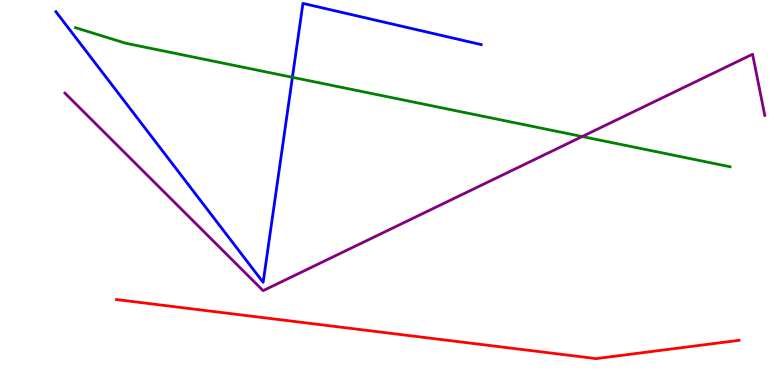[{'lines': ['blue', 'red'], 'intersections': []}, {'lines': ['green', 'red'], 'intersections': []}, {'lines': ['purple', 'red'], 'intersections': []}, {'lines': ['blue', 'green'], 'intersections': [{'x': 3.77, 'y': 7.99}]}, {'lines': ['blue', 'purple'], 'intersections': []}, {'lines': ['green', 'purple'], 'intersections': [{'x': 7.51, 'y': 6.45}]}]